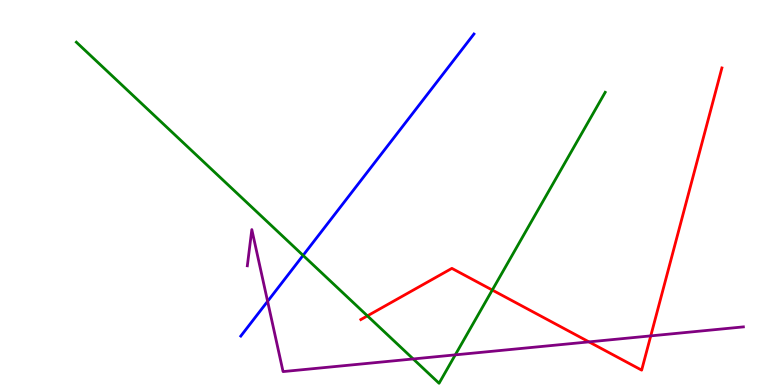[{'lines': ['blue', 'red'], 'intersections': []}, {'lines': ['green', 'red'], 'intersections': [{'x': 4.74, 'y': 1.8}, {'x': 6.35, 'y': 2.47}]}, {'lines': ['purple', 'red'], 'intersections': [{'x': 7.6, 'y': 1.12}, {'x': 8.4, 'y': 1.28}]}, {'lines': ['blue', 'green'], 'intersections': [{'x': 3.91, 'y': 3.37}]}, {'lines': ['blue', 'purple'], 'intersections': [{'x': 3.45, 'y': 2.17}]}, {'lines': ['green', 'purple'], 'intersections': [{'x': 5.33, 'y': 0.677}, {'x': 5.87, 'y': 0.783}]}]